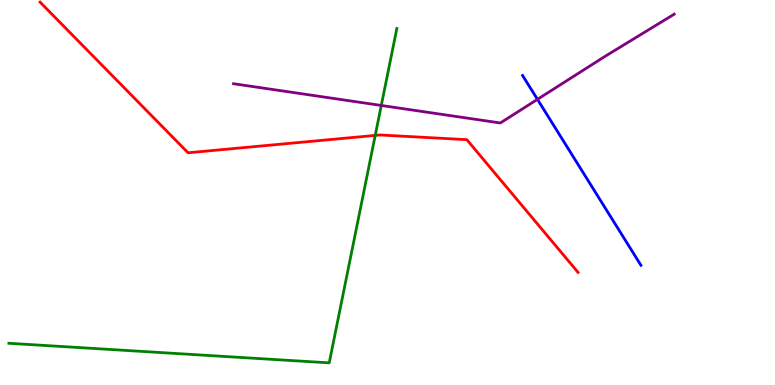[{'lines': ['blue', 'red'], 'intersections': []}, {'lines': ['green', 'red'], 'intersections': [{'x': 4.84, 'y': 6.48}]}, {'lines': ['purple', 'red'], 'intersections': []}, {'lines': ['blue', 'green'], 'intersections': []}, {'lines': ['blue', 'purple'], 'intersections': [{'x': 6.93, 'y': 7.42}]}, {'lines': ['green', 'purple'], 'intersections': [{'x': 4.92, 'y': 7.26}]}]